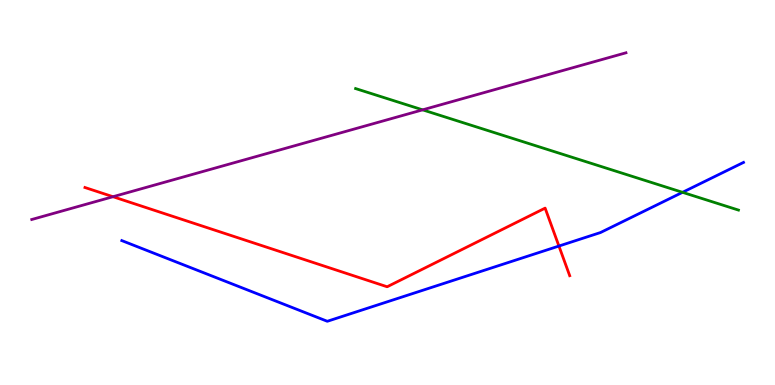[{'lines': ['blue', 'red'], 'intersections': [{'x': 7.21, 'y': 3.61}]}, {'lines': ['green', 'red'], 'intersections': []}, {'lines': ['purple', 'red'], 'intersections': [{'x': 1.46, 'y': 4.89}]}, {'lines': ['blue', 'green'], 'intersections': [{'x': 8.81, 'y': 5.0}]}, {'lines': ['blue', 'purple'], 'intersections': []}, {'lines': ['green', 'purple'], 'intersections': [{'x': 5.45, 'y': 7.15}]}]